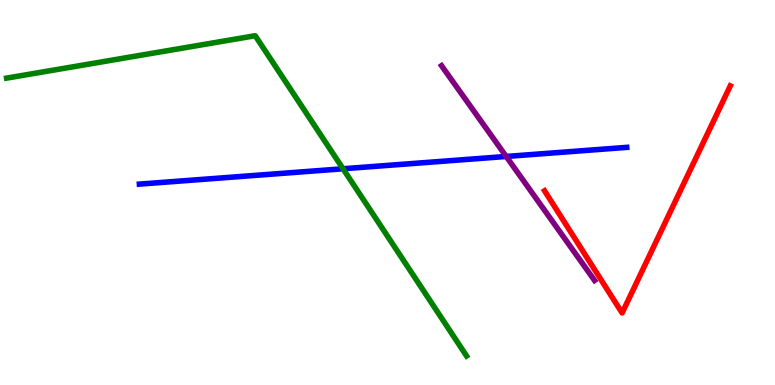[{'lines': ['blue', 'red'], 'intersections': []}, {'lines': ['green', 'red'], 'intersections': []}, {'lines': ['purple', 'red'], 'intersections': []}, {'lines': ['blue', 'green'], 'intersections': [{'x': 4.43, 'y': 5.62}]}, {'lines': ['blue', 'purple'], 'intersections': [{'x': 6.53, 'y': 5.94}]}, {'lines': ['green', 'purple'], 'intersections': []}]